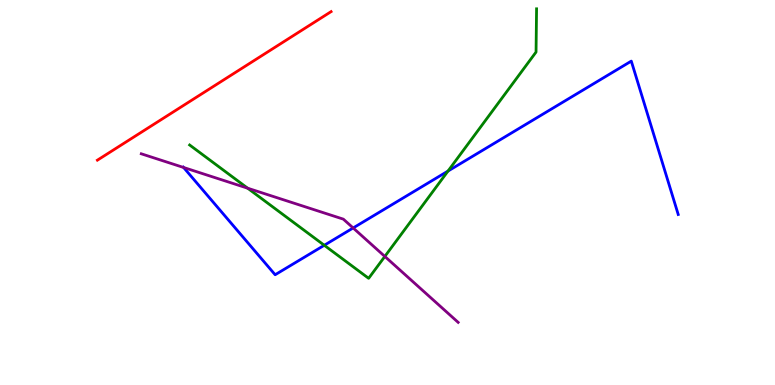[{'lines': ['blue', 'red'], 'intersections': []}, {'lines': ['green', 'red'], 'intersections': []}, {'lines': ['purple', 'red'], 'intersections': []}, {'lines': ['blue', 'green'], 'intersections': [{'x': 4.18, 'y': 3.63}, {'x': 5.78, 'y': 5.56}]}, {'lines': ['blue', 'purple'], 'intersections': [{'x': 2.37, 'y': 5.65}, {'x': 4.56, 'y': 4.08}]}, {'lines': ['green', 'purple'], 'intersections': [{'x': 3.2, 'y': 5.11}, {'x': 4.97, 'y': 3.34}]}]